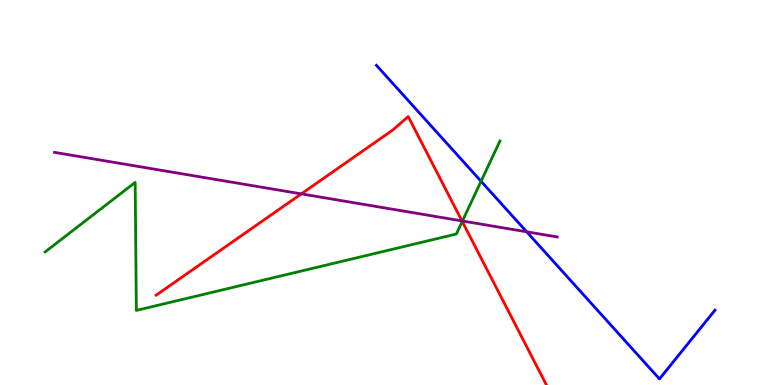[{'lines': ['blue', 'red'], 'intersections': []}, {'lines': ['green', 'red'], 'intersections': [{'x': 5.96, 'y': 4.25}]}, {'lines': ['purple', 'red'], 'intersections': [{'x': 3.89, 'y': 4.96}, {'x': 5.96, 'y': 4.26}]}, {'lines': ['blue', 'green'], 'intersections': [{'x': 6.21, 'y': 5.29}]}, {'lines': ['blue', 'purple'], 'intersections': [{'x': 6.8, 'y': 3.98}]}, {'lines': ['green', 'purple'], 'intersections': [{'x': 5.97, 'y': 4.26}]}]